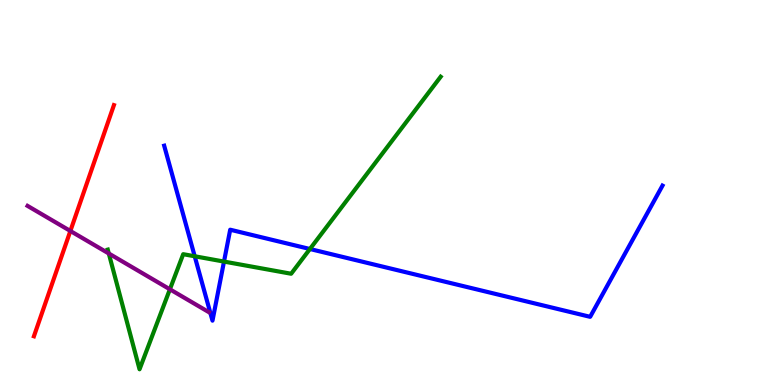[{'lines': ['blue', 'red'], 'intersections': []}, {'lines': ['green', 'red'], 'intersections': []}, {'lines': ['purple', 'red'], 'intersections': [{'x': 0.908, 'y': 4.0}]}, {'lines': ['blue', 'green'], 'intersections': [{'x': 2.51, 'y': 3.34}, {'x': 2.89, 'y': 3.21}, {'x': 4.0, 'y': 3.53}]}, {'lines': ['blue', 'purple'], 'intersections': []}, {'lines': ['green', 'purple'], 'intersections': [{'x': 1.4, 'y': 3.42}, {'x': 2.19, 'y': 2.49}]}]